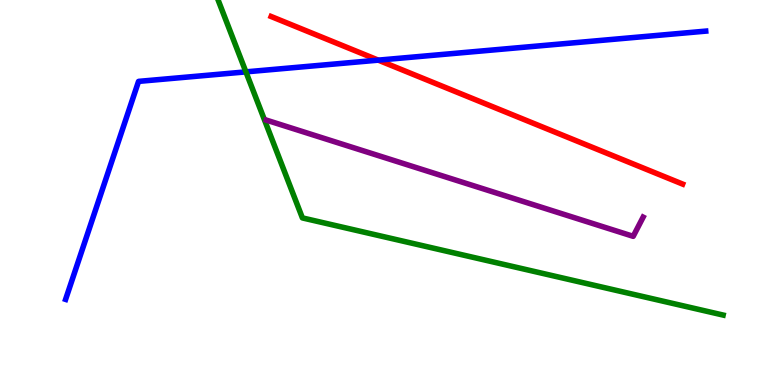[{'lines': ['blue', 'red'], 'intersections': [{'x': 4.88, 'y': 8.44}]}, {'lines': ['green', 'red'], 'intersections': []}, {'lines': ['purple', 'red'], 'intersections': []}, {'lines': ['blue', 'green'], 'intersections': [{'x': 3.17, 'y': 8.13}]}, {'lines': ['blue', 'purple'], 'intersections': []}, {'lines': ['green', 'purple'], 'intersections': []}]